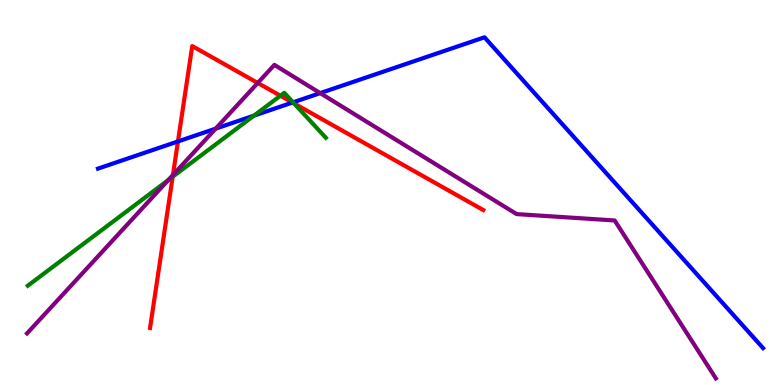[{'lines': ['blue', 'red'], 'intersections': [{'x': 2.3, 'y': 6.33}, {'x': 3.77, 'y': 7.34}]}, {'lines': ['green', 'red'], 'intersections': [{'x': 2.23, 'y': 5.41}, {'x': 3.62, 'y': 7.51}, {'x': 3.79, 'y': 7.31}]}, {'lines': ['purple', 'red'], 'intersections': [{'x': 2.23, 'y': 5.45}, {'x': 3.33, 'y': 7.85}]}, {'lines': ['blue', 'green'], 'intersections': [{'x': 3.28, 'y': 7.0}, {'x': 3.78, 'y': 7.34}]}, {'lines': ['blue', 'purple'], 'intersections': [{'x': 2.78, 'y': 6.66}, {'x': 4.13, 'y': 7.58}]}, {'lines': ['green', 'purple'], 'intersections': [{'x': 2.17, 'y': 5.32}]}]